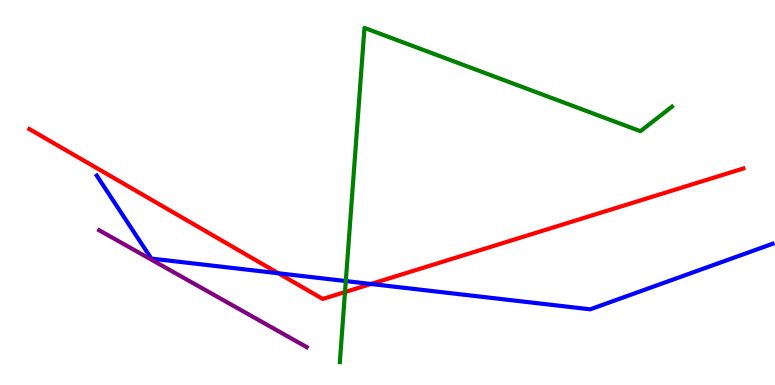[{'lines': ['blue', 'red'], 'intersections': [{'x': 3.59, 'y': 2.9}, {'x': 4.79, 'y': 2.62}]}, {'lines': ['green', 'red'], 'intersections': [{'x': 4.45, 'y': 2.41}]}, {'lines': ['purple', 'red'], 'intersections': []}, {'lines': ['blue', 'green'], 'intersections': [{'x': 4.46, 'y': 2.7}]}, {'lines': ['blue', 'purple'], 'intersections': []}, {'lines': ['green', 'purple'], 'intersections': []}]